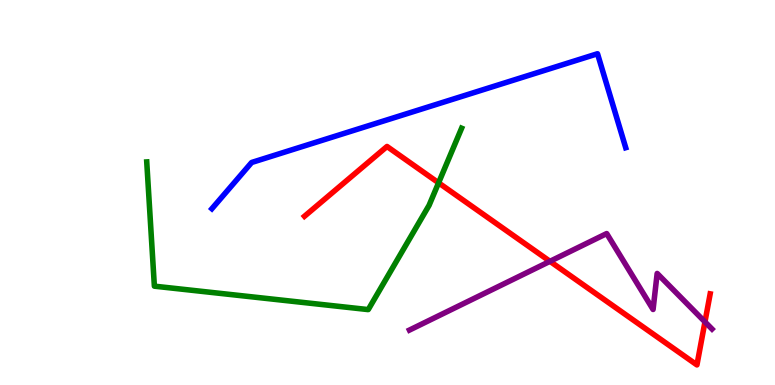[{'lines': ['blue', 'red'], 'intersections': []}, {'lines': ['green', 'red'], 'intersections': [{'x': 5.66, 'y': 5.25}]}, {'lines': ['purple', 'red'], 'intersections': [{'x': 7.1, 'y': 3.21}, {'x': 9.1, 'y': 1.64}]}, {'lines': ['blue', 'green'], 'intersections': []}, {'lines': ['blue', 'purple'], 'intersections': []}, {'lines': ['green', 'purple'], 'intersections': []}]